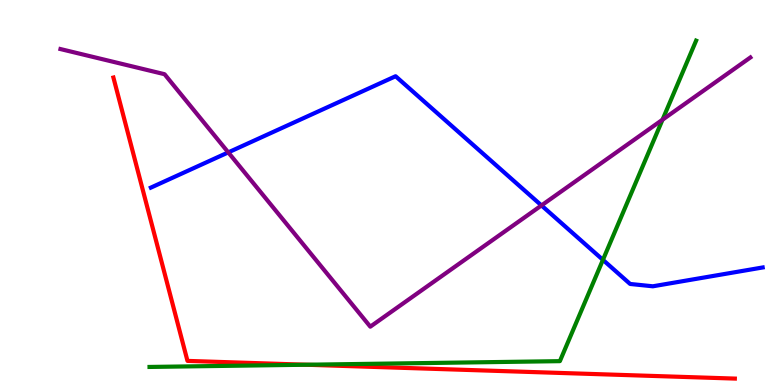[{'lines': ['blue', 'red'], 'intersections': []}, {'lines': ['green', 'red'], 'intersections': [{'x': 3.95, 'y': 0.526}]}, {'lines': ['purple', 'red'], 'intersections': []}, {'lines': ['blue', 'green'], 'intersections': [{'x': 7.78, 'y': 3.25}]}, {'lines': ['blue', 'purple'], 'intersections': [{'x': 2.95, 'y': 6.04}, {'x': 6.99, 'y': 4.66}]}, {'lines': ['green', 'purple'], 'intersections': [{'x': 8.55, 'y': 6.89}]}]